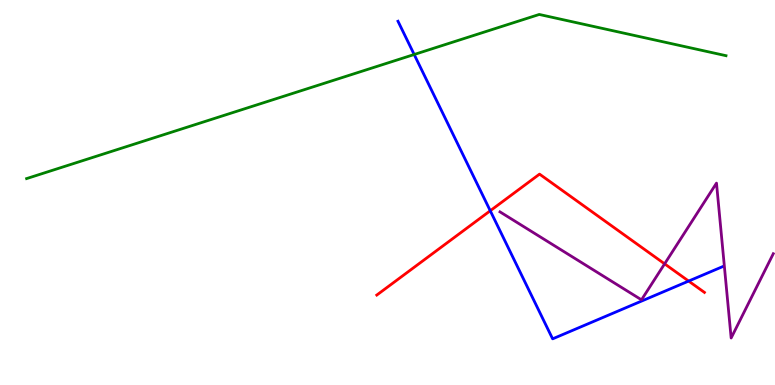[{'lines': ['blue', 'red'], 'intersections': [{'x': 6.33, 'y': 4.53}, {'x': 8.89, 'y': 2.7}]}, {'lines': ['green', 'red'], 'intersections': []}, {'lines': ['purple', 'red'], 'intersections': [{'x': 8.58, 'y': 3.15}]}, {'lines': ['blue', 'green'], 'intersections': [{'x': 5.34, 'y': 8.58}]}, {'lines': ['blue', 'purple'], 'intersections': []}, {'lines': ['green', 'purple'], 'intersections': []}]